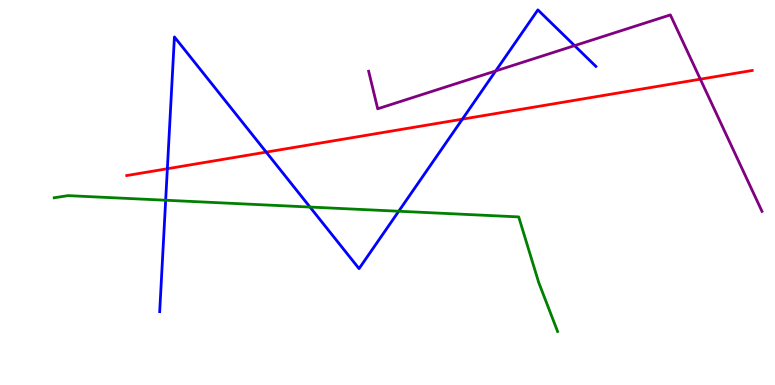[{'lines': ['blue', 'red'], 'intersections': [{'x': 2.16, 'y': 5.62}, {'x': 3.43, 'y': 6.05}, {'x': 5.97, 'y': 6.9}]}, {'lines': ['green', 'red'], 'intersections': []}, {'lines': ['purple', 'red'], 'intersections': [{'x': 9.04, 'y': 7.94}]}, {'lines': ['blue', 'green'], 'intersections': [{'x': 2.14, 'y': 4.8}, {'x': 4.0, 'y': 4.62}, {'x': 5.14, 'y': 4.51}]}, {'lines': ['blue', 'purple'], 'intersections': [{'x': 6.4, 'y': 8.16}, {'x': 7.41, 'y': 8.81}]}, {'lines': ['green', 'purple'], 'intersections': []}]